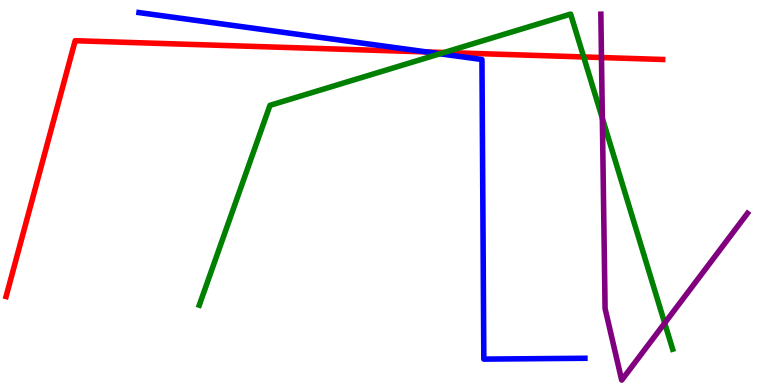[{'lines': ['blue', 'red'], 'intersections': [{'x': 5.5, 'y': 8.65}]}, {'lines': ['green', 'red'], 'intersections': [{'x': 5.73, 'y': 8.64}, {'x': 7.53, 'y': 8.52}]}, {'lines': ['purple', 'red'], 'intersections': [{'x': 7.76, 'y': 8.51}]}, {'lines': ['blue', 'green'], 'intersections': [{'x': 5.68, 'y': 8.6}]}, {'lines': ['blue', 'purple'], 'intersections': []}, {'lines': ['green', 'purple'], 'intersections': [{'x': 7.77, 'y': 6.93}, {'x': 8.58, 'y': 1.61}]}]